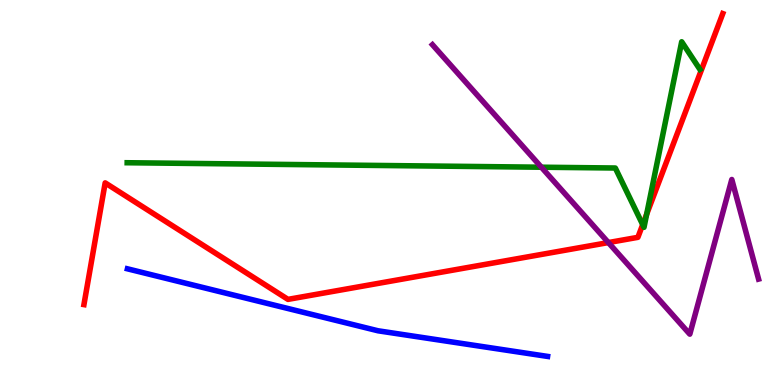[{'lines': ['blue', 'red'], 'intersections': []}, {'lines': ['green', 'red'], 'intersections': [{'x': 8.29, 'y': 4.17}, {'x': 8.34, 'y': 4.44}]}, {'lines': ['purple', 'red'], 'intersections': [{'x': 7.85, 'y': 3.7}]}, {'lines': ['blue', 'green'], 'intersections': []}, {'lines': ['blue', 'purple'], 'intersections': []}, {'lines': ['green', 'purple'], 'intersections': [{'x': 6.99, 'y': 5.66}]}]